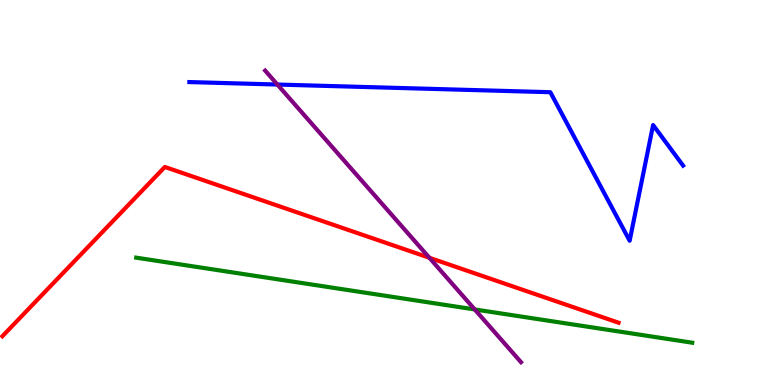[{'lines': ['blue', 'red'], 'intersections': []}, {'lines': ['green', 'red'], 'intersections': []}, {'lines': ['purple', 'red'], 'intersections': [{'x': 5.54, 'y': 3.3}]}, {'lines': ['blue', 'green'], 'intersections': []}, {'lines': ['blue', 'purple'], 'intersections': [{'x': 3.58, 'y': 7.8}]}, {'lines': ['green', 'purple'], 'intersections': [{'x': 6.13, 'y': 1.96}]}]